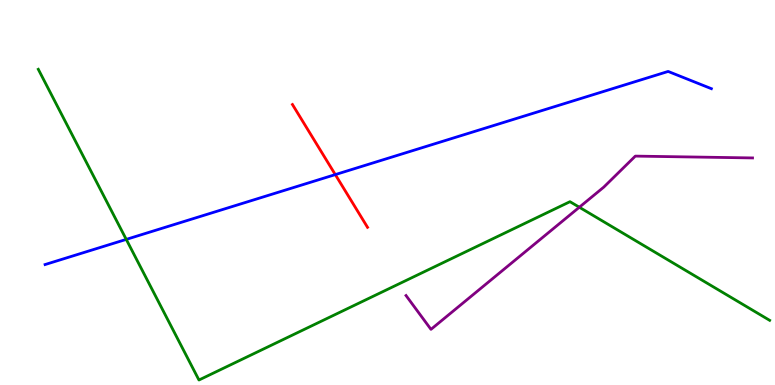[{'lines': ['blue', 'red'], 'intersections': [{'x': 4.33, 'y': 5.46}]}, {'lines': ['green', 'red'], 'intersections': []}, {'lines': ['purple', 'red'], 'intersections': []}, {'lines': ['blue', 'green'], 'intersections': [{'x': 1.63, 'y': 3.78}]}, {'lines': ['blue', 'purple'], 'intersections': []}, {'lines': ['green', 'purple'], 'intersections': [{'x': 7.48, 'y': 4.62}]}]